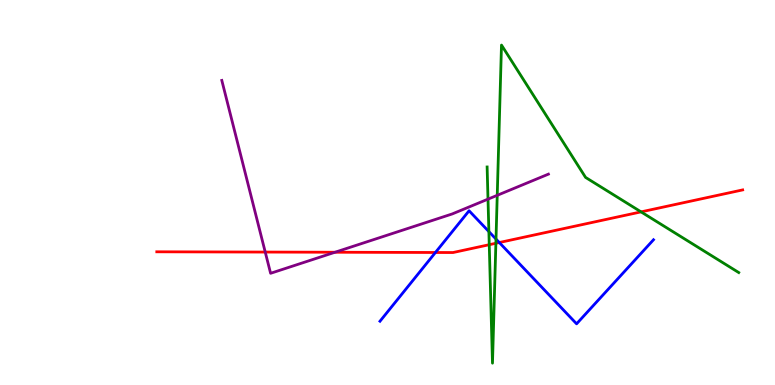[{'lines': ['blue', 'red'], 'intersections': [{'x': 5.62, 'y': 3.44}, {'x': 6.44, 'y': 3.7}]}, {'lines': ['green', 'red'], 'intersections': [{'x': 6.31, 'y': 3.64}, {'x': 6.4, 'y': 3.68}, {'x': 8.27, 'y': 4.5}]}, {'lines': ['purple', 'red'], 'intersections': [{'x': 3.42, 'y': 3.45}, {'x': 4.32, 'y': 3.45}]}, {'lines': ['blue', 'green'], 'intersections': [{'x': 6.31, 'y': 3.98}, {'x': 6.4, 'y': 3.79}]}, {'lines': ['blue', 'purple'], 'intersections': []}, {'lines': ['green', 'purple'], 'intersections': [{'x': 6.3, 'y': 4.83}, {'x': 6.42, 'y': 4.93}]}]